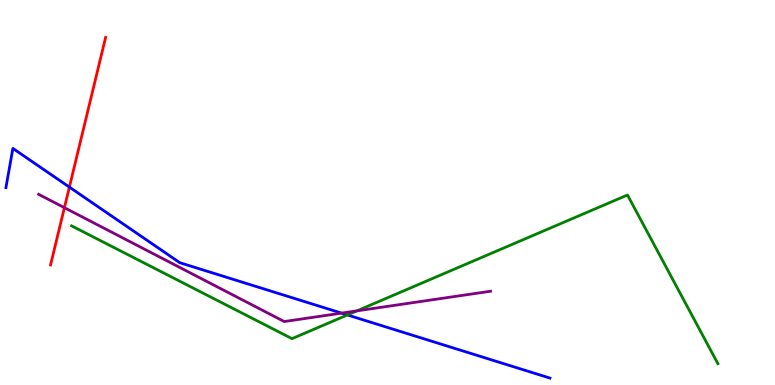[{'lines': ['blue', 'red'], 'intersections': [{'x': 0.895, 'y': 5.14}]}, {'lines': ['green', 'red'], 'intersections': []}, {'lines': ['purple', 'red'], 'intersections': [{'x': 0.831, 'y': 4.61}]}, {'lines': ['blue', 'green'], 'intersections': [{'x': 4.48, 'y': 1.82}]}, {'lines': ['blue', 'purple'], 'intersections': [{'x': 4.41, 'y': 1.87}]}, {'lines': ['green', 'purple'], 'intersections': [{'x': 4.61, 'y': 1.93}]}]